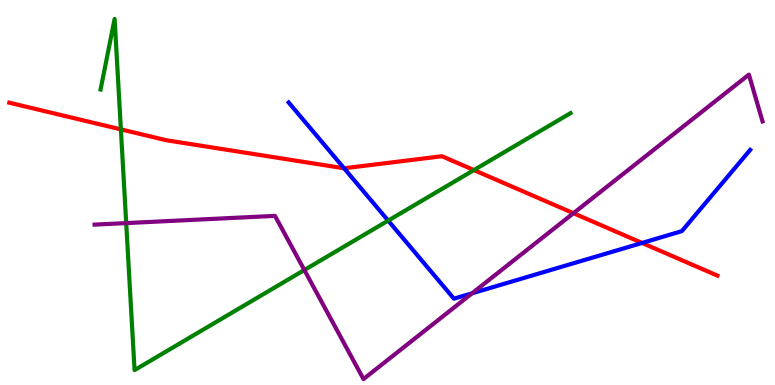[{'lines': ['blue', 'red'], 'intersections': [{'x': 4.44, 'y': 5.63}, {'x': 8.28, 'y': 3.69}]}, {'lines': ['green', 'red'], 'intersections': [{'x': 1.56, 'y': 6.64}, {'x': 6.12, 'y': 5.58}]}, {'lines': ['purple', 'red'], 'intersections': [{'x': 7.4, 'y': 4.46}]}, {'lines': ['blue', 'green'], 'intersections': [{'x': 5.01, 'y': 4.27}]}, {'lines': ['blue', 'purple'], 'intersections': [{'x': 6.09, 'y': 2.38}]}, {'lines': ['green', 'purple'], 'intersections': [{'x': 1.63, 'y': 4.21}, {'x': 3.93, 'y': 2.99}]}]